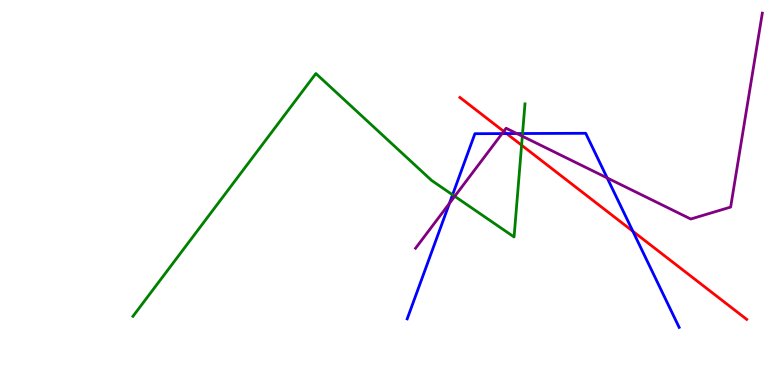[{'lines': ['blue', 'red'], 'intersections': [{'x': 6.54, 'y': 6.53}, {'x': 8.17, 'y': 3.99}]}, {'lines': ['green', 'red'], 'intersections': [{'x': 6.73, 'y': 6.23}]}, {'lines': ['purple', 'red'], 'intersections': [{'x': 6.5, 'y': 6.59}]}, {'lines': ['blue', 'green'], 'intersections': [{'x': 5.84, 'y': 4.94}, {'x': 6.74, 'y': 6.53}]}, {'lines': ['blue', 'purple'], 'intersections': [{'x': 5.8, 'y': 4.72}, {'x': 6.48, 'y': 6.53}, {'x': 6.67, 'y': 6.53}, {'x': 7.83, 'y': 5.38}]}, {'lines': ['green', 'purple'], 'intersections': [{'x': 5.87, 'y': 4.9}, {'x': 6.74, 'y': 6.46}]}]